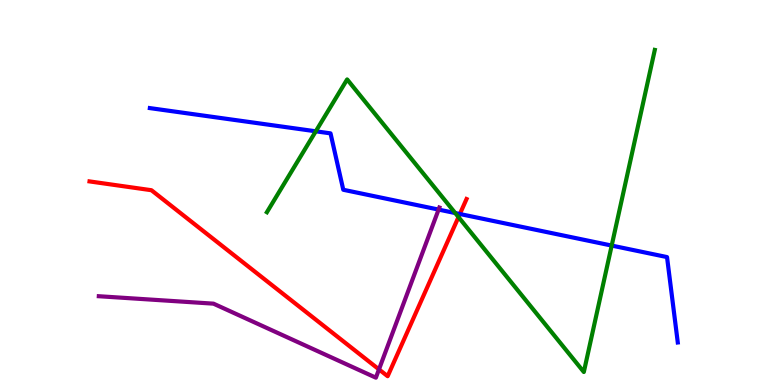[{'lines': ['blue', 'red'], 'intersections': [{'x': 5.93, 'y': 4.44}]}, {'lines': ['green', 'red'], 'intersections': [{'x': 5.92, 'y': 4.36}]}, {'lines': ['purple', 'red'], 'intersections': [{'x': 4.89, 'y': 0.406}]}, {'lines': ['blue', 'green'], 'intersections': [{'x': 4.07, 'y': 6.59}, {'x': 5.87, 'y': 4.47}, {'x': 7.89, 'y': 3.62}]}, {'lines': ['blue', 'purple'], 'intersections': [{'x': 5.66, 'y': 4.56}]}, {'lines': ['green', 'purple'], 'intersections': []}]